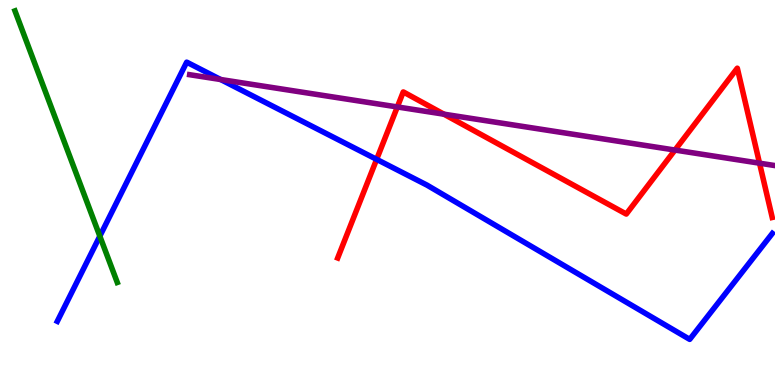[{'lines': ['blue', 'red'], 'intersections': [{'x': 4.86, 'y': 5.86}]}, {'lines': ['green', 'red'], 'intersections': []}, {'lines': ['purple', 'red'], 'intersections': [{'x': 5.13, 'y': 7.22}, {'x': 5.73, 'y': 7.03}, {'x': 8.71, 'y': 6.1}, {'x': 9.8, 'y': 5.76}]}, {'lines': ['blue', 'green'], 'intersections': [{'x': 1.29, 'y': 3.87}]}, {'lines': ['blue', 'purple'], 'intersections': [{'x': 2.85, 'y': 7.93}]}, {'lines': ['green', 'purple'], 'intersections': []}]